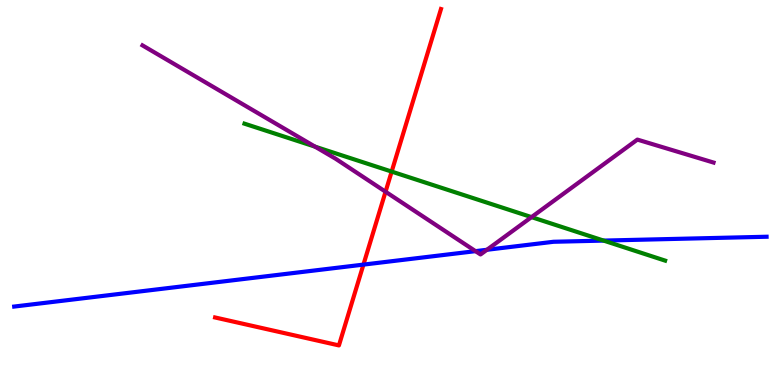[{'lines': ['blue', 'red'], 'intersections': [{'x': 4.69, 'y': 3.13}]}, {'lines': ['green', 'red'], 'intersections': [{'x': 5.05, 'y': 5.54}]}, {'lines': ['purple', 'red'], 'intersections': [{'x': 4.97, 'y': 5.02}]}, {'lines': ['blue', 'green'], 'intersections': [{'x': 7.79, 'y': 3.75}]}, {'lines': ['blue', 'purple'], 'intersections': [{'x': 6.14, 'y': 3.48}, {'x': 6.28, 'y': 3.51}]}, {'lines': ['green', 'purple'], 'intersections': [{'x': 4.06, 'y': 6.19}, {'x': 6.86, 'y': 4.36}]}]